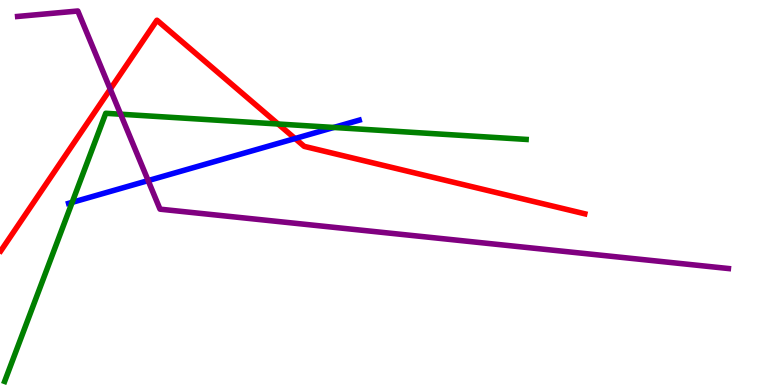[{'lines': ['blue', 'red'], 'intersections': [{'x': 3.81, 'y': 6.4}]}, {'lines': ['green', 'red'], 'intersections': [{'x': 3.59, 'y': 6.78}]}, {'lines': ['purple', 'red'], 'intersections': [{'x': 1.42, 'y': 7.68}]}, {'lines': ['blue', 'green'], 'intersections': [{'x': 0.931, 'y': 4.74}, {'x': 4.31, 'y': 6.69}]}, {'lines': ['blue', 'purple'], 'intersections': [{'x': 1.91, 'y': 5.31}]}, {'lines': ['green', 'purple'], 'intersections': [{'x': 1.56, 'y': 7.03}]}]